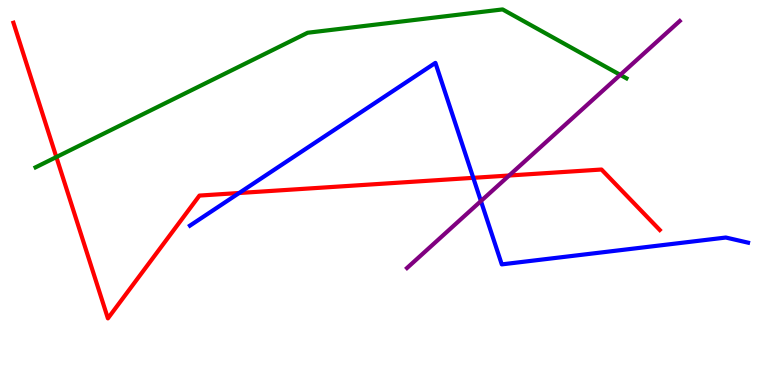[{'lines': ['blue', 'red'], 'intersections': [{'x': 3.09, 'y': 4.99}, {'x': 6.11, 'y': 5.38}]}, {'lines': ['green', 'red'], 'intersections': [{'x': 0.727, 'y': 5.92}]}, {'lines': ['purple', 'red'], 'intersections': [{'x': 6.57, 'y': 5.44}]}, {'lines': ['blue', 'green'], 'intersections': []}, {'lines': ['blue', 'purple'], 'intersections': [{'x': 6.21, 'y': 4.78}]}, {'lines': ['green', 'purple'], 'intersections': [{'x': 8.0, 'y': 8.06}]}]